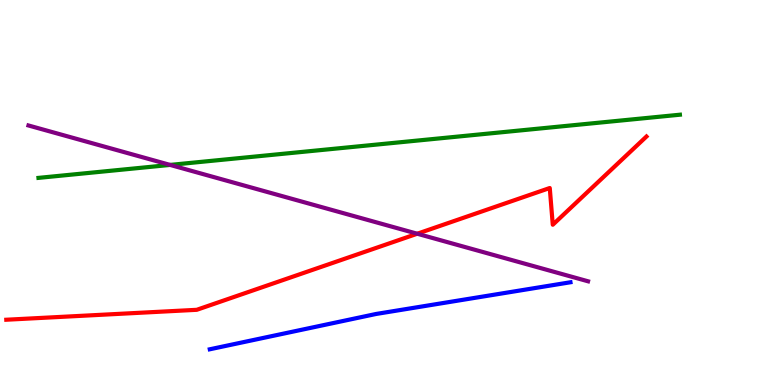[{'lines': ['blue', 'red'], 'intersections': []}, {'lines': ['green', 'red'], 'intersections': []}, {'lines': ['purple', 'red'], 'intersections': [{'x': 5.38, 'y': 3.93}]}, {'lines': ['blue', 'green'], 'intersections': []}, {'lines': ['blue', 'purple'], 'intersections': []}, {'lines': ['green', 'purple'], 'intersections': [{'x': 2.2, 'y': 5.72}]}]